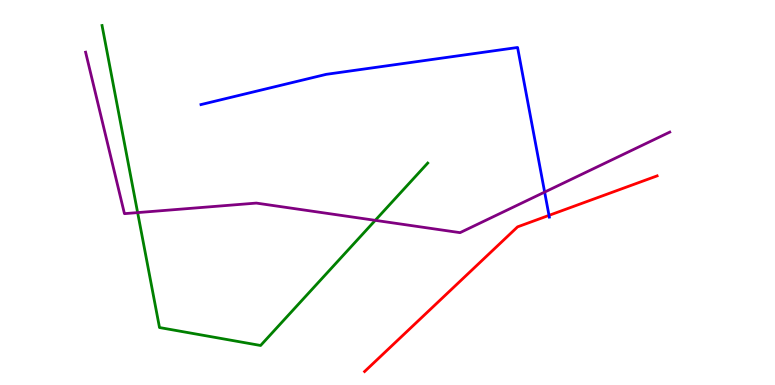[{'lines': ['blue', 'red'], 'intersections': [{'x': 7.08, 'y': 4.41}]}, {'lines': ['green', 'red'], 'intersections': []}, {'lines': ['purple', 'red'], 'intersections': []}, {'lines': ['blue', 'green'], 'intersections': []}, {'lines': ['blue', 'purple'], 'intersections': [{'x': 7.03, 'y': 5.01}]}, {'lines': ['green', 'purple'], 'intersections': [{'x': 1.78, 'y': 4.48}, {'x': 4.84, 'y': 4.28}]}]